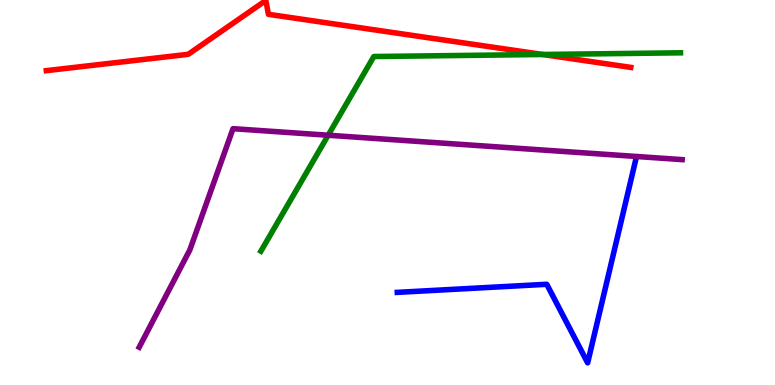[{'lines': ['blue', 'red'], 'intersections': []}, {'lines': ['green', 'red'], 'intersections': [{'x': 7.0, 'y': 8.58}]}, {'lines': ['purple', 'red'], 'intersections': []}, {'lines': ['blue', 'green'], 'intersections': []}, {'lines': ['blue', 'purple'], 'intersections': []}, {'lines': ['green', 'purple'], 'intersections': [{'x': 4.23, 'y': 6.49}]}]